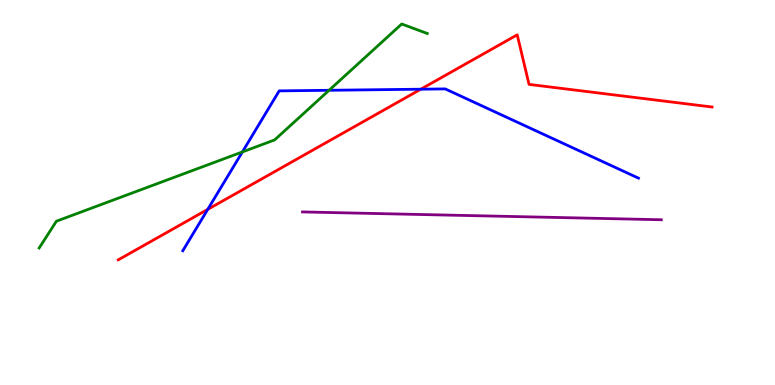[{'lines': ['blue', 'red'], 'intersections': [{'x': 2.68, 'y': 4.56}, {'x': 5.43, 'y': 7.68}]}, {'lines': ['green', 'red'], 'intersections': []}, {'lines': ['purple', 'red'], 'intersections': []}, {'lines': ['blue', 'green'], 'intersections': [{'x': 3.13, 'y': 6.05}, {'x': 4.25, 'y': 7.65}]}, {'lines': ['blue', 'purple'], 'intersections': []}, {'lines': ['green', 'purple'], 'intersections': []}]